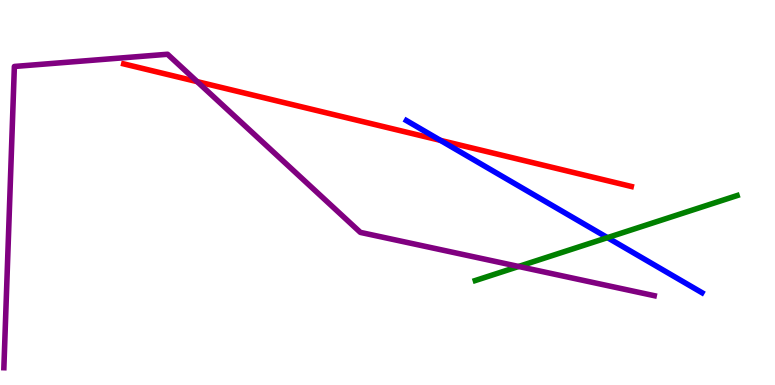[{'lines': ['blue', 'red'], 'intersections': [{'x': 5.68, 'y': 6.35}]}, {'lines': ['green', 'red'], 'intersections': []}, {'lines': ['purple', 'red'], 'intersections': [{'x': 2.54, 'y': 7.88}]}, {'lines': ['blue', 'green'], 'intersections': [{'x': 7.84, 'y': 3.83}]}, {'lines': ['blue', 'purple'], 'intersections': []}, {'lines': ['green', 'purple'], 'intersections': [{'x': 6.69, 'y': 3.08}]}]